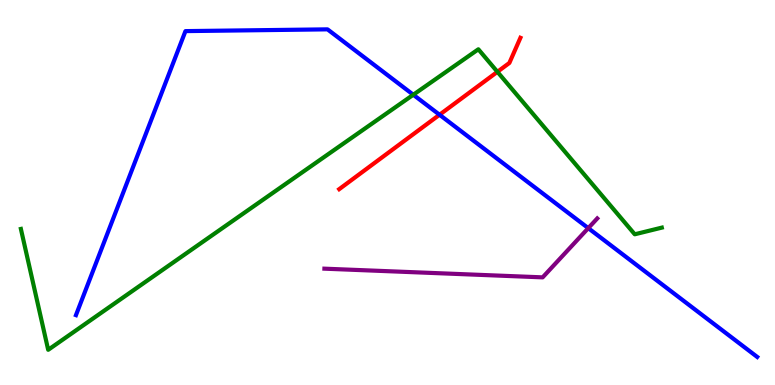[{'lines': ['blue', 'red'], 'intersections': [{'x': 5.67, 'y': 7.02}]}, {'lines': ['green', 'red'], 'intersections': [{'x': 6.42, 'y': 8.13}]}, {'lines': ['purple', 'red'], 'intersections': []}, {'lines': ['blue', 'green'], 'intersections': [{'x': 5.33, 'y': 7.54}]}, {'lines': ['blue', 'purple'], 'intersections': [{'x': 7.59, 'y': 4.07}]}, {'lines': ['green', 'purple'], 'intersections': []}]